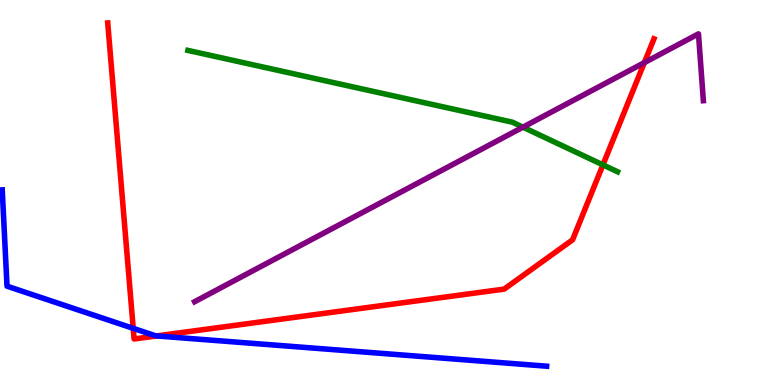[{'lines': ['blue', 'red'], 'intersections': [{'x': 1.72, 'y': 1.47}, {'x': 2.02, 'y': 1.27}]}, {'lines': ['green', 'red'], 'intersections': [{'x': 7.78, 'y': 5.72}]}, {'lines': ['purple', 'red'], 'intersections': [{'x': 8.31, 'y': 8.37}]}, {'lines': ['blue', 'green'], 'intersections': []}, {'lines': ['blue', 'purple'], 'intersections': []}, {'lines': ['green', 'purple'], 'intersections': [{'x': 6.75, 'y': 6.7}]}]